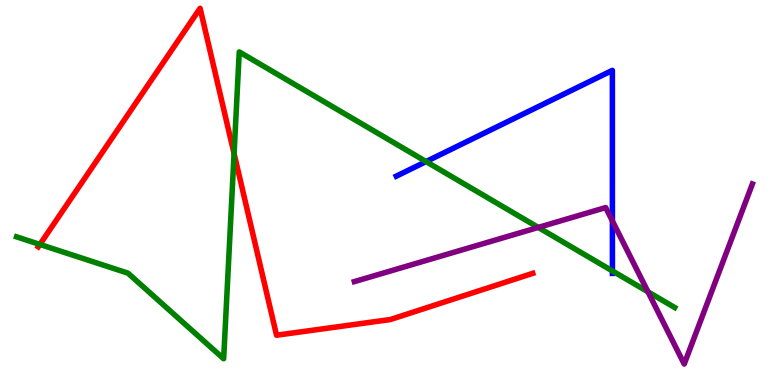[{'lines': ['blue', 'red'], 'intersections': []}, {'lines': ['green', 'red'], 'intersections': [{'x': 0.515, 'y': 3.65}, {'x': 3.02, 'y': 6.01}]}, {'lines': ['purple', 'red'], 'intersections': []}, {'lines': ['blue', 'green'], 'intersections': [{'x': 5.5, 'y': 5.8}, {'x': 7.9, 'y': 2.96}]}, {'lines': ['blue', 'purple'], 'intersections': [{'x': 7.9, 'y': 4.26}]}, {'lines': ['green', 'purple'], 'intersections': [{'x': 6.95, 'y': 4.09}, {'x': 8.36, 'y': 2.42}]}]